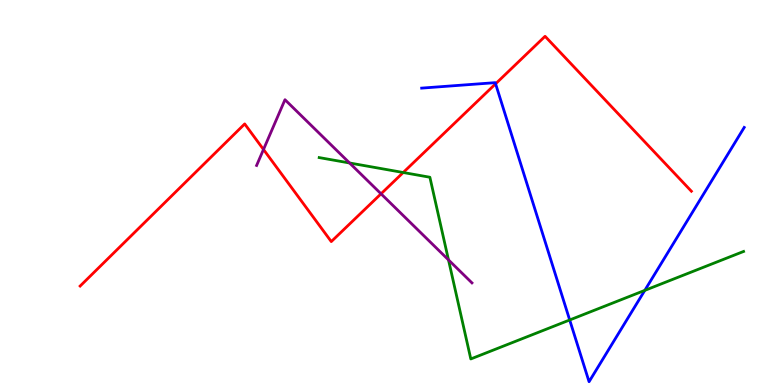[{'lines': ['blue', 'red'], 'intersections': [{'x': 6.39, 'y': 7.82}]}, {'lines': ['green', 'red'], 'intersections': [{'x': 5.2, 'y': 5.52}]}, {'lines': ['purple', 'red'], 'intersections': [{'x': 3.4, 'y': 6.12}, {'x': 4.92, 'y': 4.97}]}, {'lines': ['blue', 'green'], 'intersections': [{'x': 7.35, 'y': 1.69}, {'x': 8.32, 'y': 2.46}]}, {'lines': ['blue', 'purple'], 'intersections': []}, {'lines': ['green', 'purple'], 'intersections': [{'x': 4.51, 'y': 5.77}, {'x': 5.79, 'y': 3.25}]}]